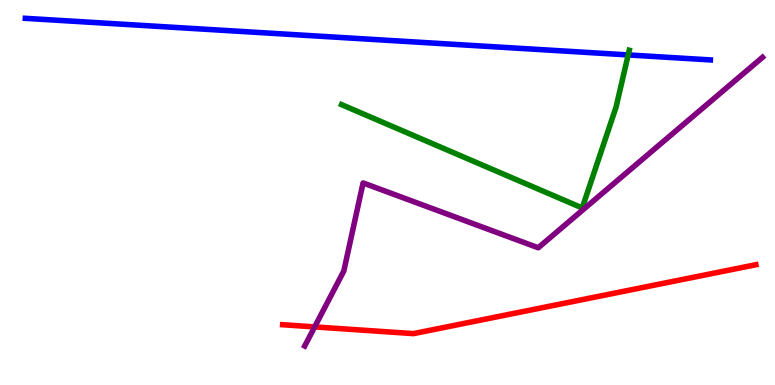[{'lines': ['blue', 'red'], 'intersections': []}, {'lines': ['green', 'red'], 'intersections': []}, {'lines': ['purple', 'red'], 'intersections': [{'x': 4.06, 'y': 1.51}]}, {'lines': ['blue', 'green'], 'intersections': [{'x': 8.11, 'y': 8.57}]}, {'lines': ['blue', 'purple'], 'intersections': []}, {'lines': ['green', 'purple'], 'intersections': []}]